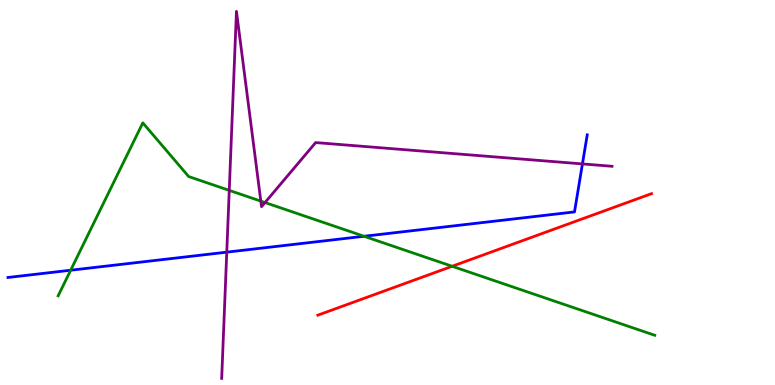[{'lines': ['blue', 'red'], 'intersections': []}, {'lines': ['green', 'red'], 'intersections': [{'x': 5.83, 'y': 3.08}]}, {'lines': ['purple', 'red'], 'intersections': []}, {'lines': ['blue', 'green'], 'intersections': [{'x': 0.912, 'y': 2.98}, {'x': 4.7, 'y': 3.86}]}, {'lines': ['blue', 'purple'], 'intersections': [{'x': 2.93, 'y': 3.45}, {'x': 7.52, 'y': 5.74}]}, {'lines': ['green', 'purple'], 'intersections': [{'x': 2.96, 'y': 5.06}, {'x': 3.37, 'y': 4.78}, {'x': 3.42, 'y': 4.74}]}]